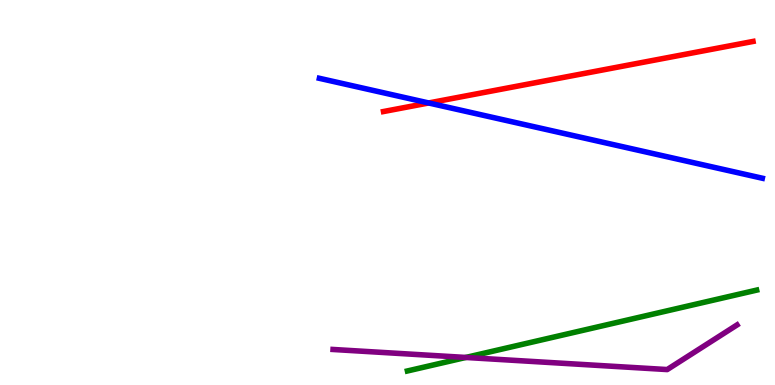[{'lines': ['blue', 'red'], 'intersections': [{'x': 5.53, 'y': 7.33}]}, {'lines': ['green', 'red'], 'intersections': []}, {'lines': ['purple', 'red'], 'intersections': []}, {'lines': ['blue', 'green'], 'intersections': []}, {'lines': ['blue', 'purple'], 'intersections': []}, {'lines': ['green', 'purple'], 'intersections': [{'x': 6.01, 'y': 0.715}]}]